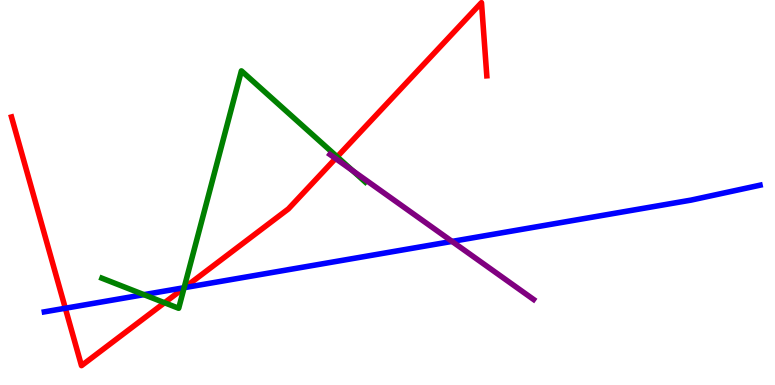[{'lines': ['blue', 'red'], 'intersections': [{'x': 0.843, 'y': 1.99}, {'x': 2.38, 'y': 2.53}]}, {'lines': ['green', 'red'], 'intersections': [{'x': 2.12, 'y': 2.14}, {'x': 2.38, 'y': 2.52}, {'x': 4.35, 'y': 5.93}]}, {'lines': ['purple', 'red'], 'intersections': [{'x': 4.33, 'y': 5.88}]}, {'lines': ['blue', 'green'], 'intersections': [{'x': 1.86, 'y': 2.35}, {'x': 2.38, 'y': 2.53}]}, {'lines': ['blue', 'purple'], 'intersections': [{'x': 5.83, 'y': 3.73}]}, {'lines': ['green', 'purple'], 'intersections': [{'x': 4.55, 'y': 5.57}]}]